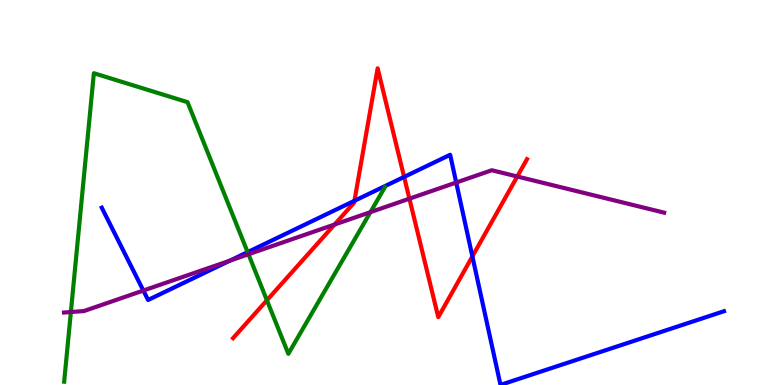[{'lines': ['blue', 'red'], 'intersections': [{'x': 4.57, 'y': 4.78}, {'x': 5.21, 'y': 5.4}, {'x': 6.1, 'y': 3.34}]}, {'lines': ['green', 'red'], 'intersections': [{'x': 3.44, 'y': 2.2}]}, {'lines': ['purple', 'red'], 'intersections': [{'x': 4.32, 'y': 4.17}, {'x': 5.28, 'y': 4.84}, {'x': 6.67, 'y': 5.42}]}, {'lines': ['blue', 'green'], 'intersections': [{'x': 3.2, 'y': 3.45}]}, {'lines': ['blue', 'purple'], 'intersections': [{'x': 1.85, 'y': 2.45}, {'x': 2.97, 'y': 3.23}, {'x': 5.89, 'y': 5.26}]}, {'lines': ['green', 'purple'], 'intersections': [{'x': 0.915, 'y': 1.9}, {'x': 3.21, 'y': 3.4}, {'x': 4.78, 'y': 4.49}]}]